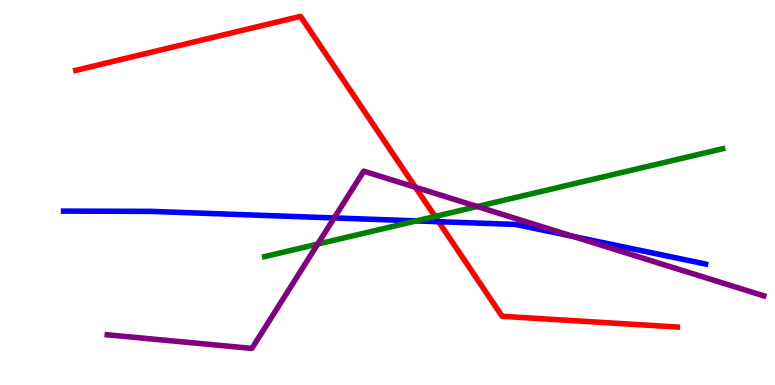[{'lines': ['blue', 'red'], 'intersections': [{'x': 5.66, 'y': 4.24}]}, {'lines': ['green', 'red'], 'intersections': [{'x': 5.61, 'y': 4.38}]}, {'lines': ['purple', 'red'], 'intersections': [{'x': 5.36, 'y': 5.14}]}, {'lines': ['blue', 'green'], 'intersections': [{'x': 5.37, 'y': 4.26}]}, {'lines': ['blue', 'purple'], 'intersections': [{'x': 4.31, 'y': 4.34}, {'x': 7.4, 'y': 3.86}]}, {'lines': ['green', 'purple'], 'intersections': [{'x': 4.1, 'y': 3.66}, {'x': 6.16, 'y': 4.64}]}]